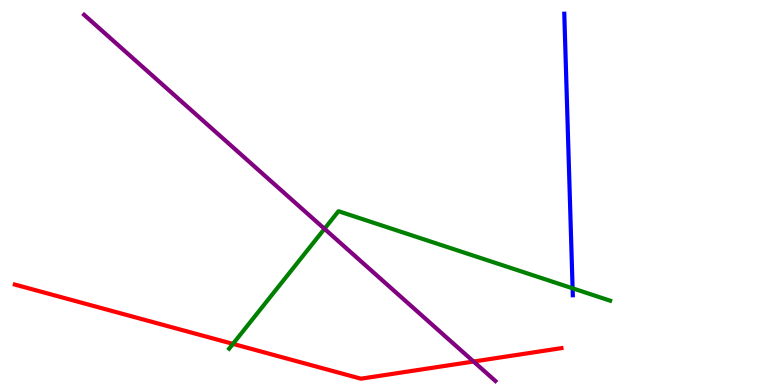[{'lines': ['blue', 'red'], 'intersections': []}, {'lines': ['green', 'red'], 'intersections': [{'x': 3.01, 'y': 1.07}]}, {'lines': ['purple', 'red'], 'intersections': [{'x': 6.11, 'y': 0.61}]}, {'lines': ['blue', 'green'], 'intersections': [{'x': 7.39, 'y': 2.51}]}, {'lines': ['blue', 'purple'], 'intersections': []}, {'lines': ['green', 'purple'], 'intersections': [{'x': 4.19, 'y': 4.06}]}]